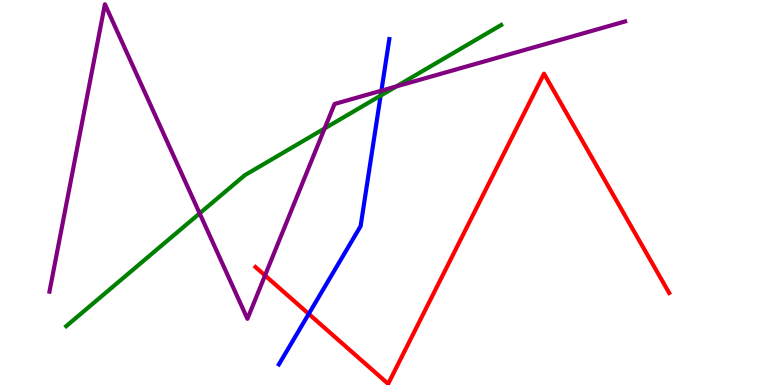[{'lines': ['blue', 'red'], 'intersections': [{'x': 3.98, 'y': 1.85}]}, {'lines': ['green', 'red'], 'intersections': []}, {'lines': ['purple', 'red'], 'intersections': [{'x': 3.42, 'y': 2.85}]}, {'lines': ['blue', 'green'], 'intersections': [{'x': 4.91, 'y': 7.52}]}, {'lines': ['blue', 'purple'], 'intersections': [{'x': 4.92, 'y': 7.64}]}, {'lines': ['green', 'purple'], 'intersections': [{'x': 2.58, 'y': 4.46}, {'x': 4.19, 'y': 6.66}, {'x': 5.11, 'y': 7.75}]}]